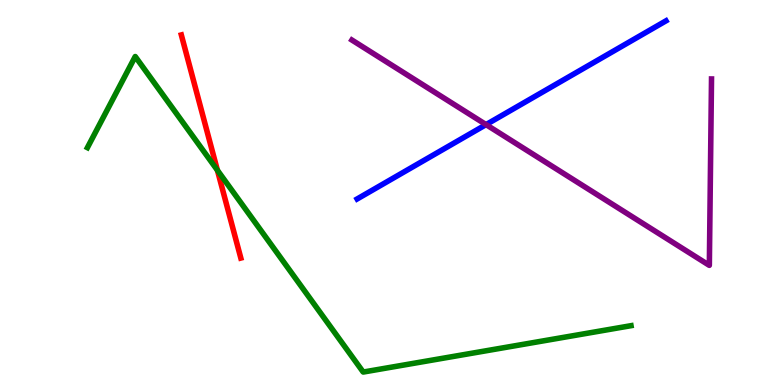[{'lines': ['blue', 'red'], 'intersections': []}, {'lines': ['green', 'red'], 'intersections': [{'x': 2.81, 'y': 5.58}]}, {'lines': ['purple', 'red'], 'intersections': []}, {'lines': ['blue', 'green'], 'intersections': []}, {'lines': ['blue', 'purple'], 'intersections': [{'x': 6.27, 'y': 6.76}]}, {'lines': ['green', 'purple'], 'intersections': []}]